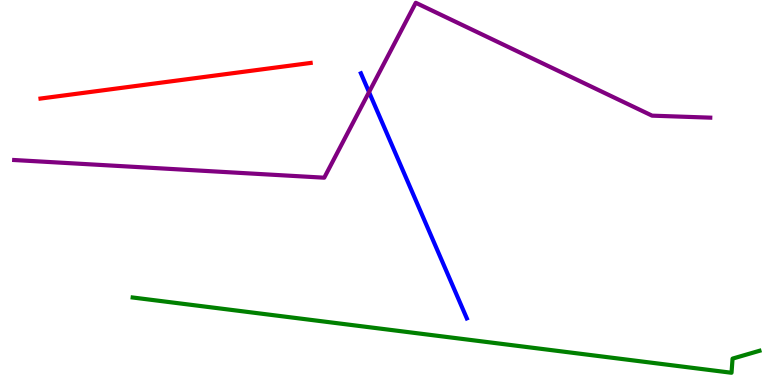[{'lines': ['blue', 'red'], 'intersections': []}, {'lines': ['green', 'red'], 'intersections': []}, {'lines': ['purple', 'red'], 'intersections': []}, {'lines': ['blue', 'green'], 'intersections': []}, {'lines': ['blue', 'purple'], 'intersections': [{'x': 4.76, 'y': 7.61}]}, {'lines': ['green', 'purple'], 'intersections': []}]